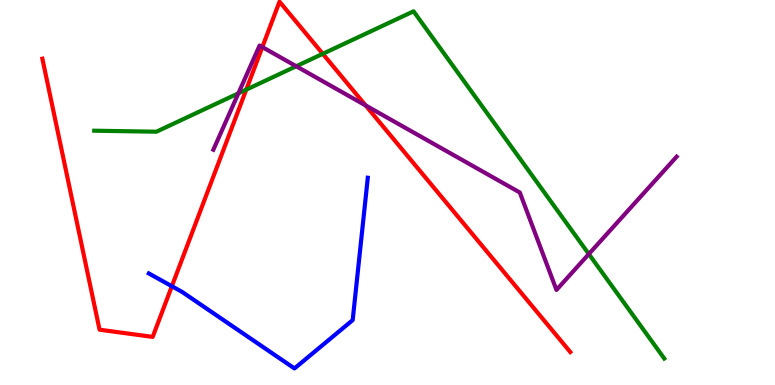[{'lines': ['blue', 'red'], 'intersections': [{'x': 2.22, 'y': 2.57}]}, {'lines': ['green', 'red'], 'intersections': [{'x': 3.18, 'y': 7.67}, {'x': 4.16, 'y': 8.6}]}, {'lines': ['purple', 'red'], 'intersections': [{'x': 3.38, 'y': 8.78}, {'x': 4.72, 'y': 7.26}]}, {'lines': ['blue', 'green'], 'intersections': []}, {'lines': ['blue', 'purple'], 'intersections': []}, {'lines': ['green', 'purple'], 'intersections': [{'x': 3.08, 'y': 7.58}, {'x': 3.82, 'y': 8.28}, {'x': 7.6, 'y': 3.4}]}]